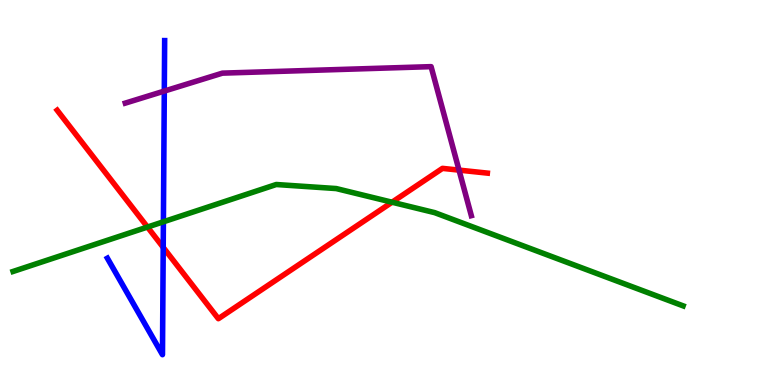[{'lines': ['blue', 'red'], 'intersections': [{'x': 2.11, 'y': 3.57}]}, {'lines': ['green', 'red'], 'intersections': [{'x': 1.9, 'y': 4.1}, {'x': 5.06, 'y': 4.75}]}, {'lines': ['purple', 'red'], 'intersections': [{'x': 5.92, 'y': 5.58}]}, {'lines': ['blue', 'green'], 'intersections': [{'x': 2.11, 'y': 4.24}]}, {'lines': ['blue', 'purple'], 'intersections': [{'x': 2.12, 'y': 7.63}]}, {'lines': ['green', 'purple'], 'intersections': []}]